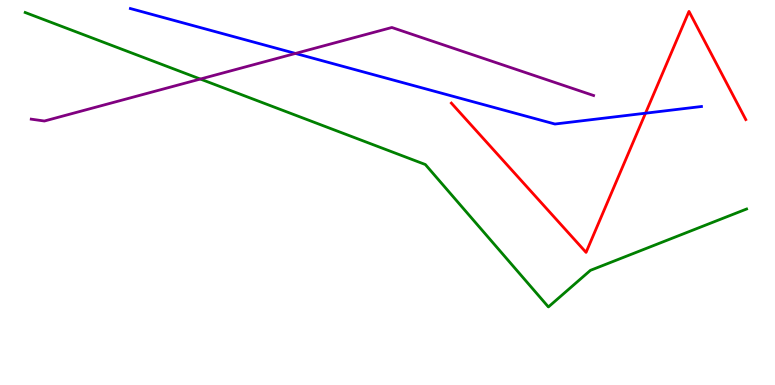[{'lines': ['blue', 'red'], 'intersections': [{'x': 8.33, 'y': 7.06}]}, {'lines': ['green', 'red'], 'intersections': []}, {'lines': ['purple', 'red'], 'intersections': []}, {'lines': ['blue', 'green'], 'intersections': []}, {'lines': ['blue', 'purple'], 'intersections': [{'x': 3.81, 'y': 8.61}]}, {'lines': ['green', 'purple'], 'intersections': [{'x': 2.59, 'y': 7.95}]}]